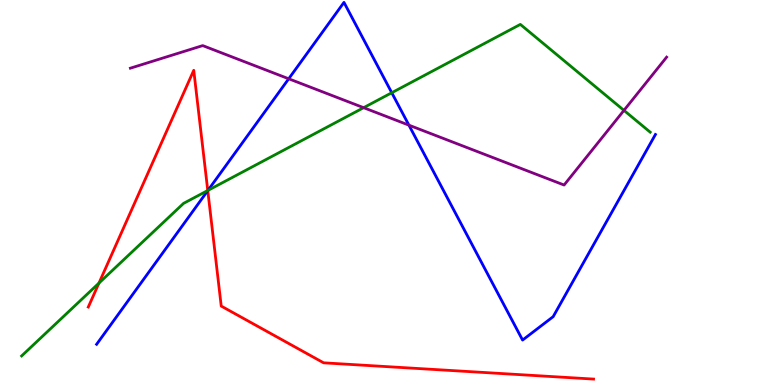[{'lines': ['blue', 'red'], 'intersections': [{'x': 2.68, 'y': 5.05}]}, {'lines': ['green', 'red'], 'intersections': [{'x': 1.28, 'y': 2.65}, {'x': 2.68, 'y': 5.05}]}, {'lines': ['purple', 'red'], 'intersections': []}, {'lines': ['blue', 'green'], 'intersections': [{'x': 2.68, 'y': 5.05}, {'x': 5.06, 'y': 7.59}]}, {'lines': ['blue', 'purple'], 'intersections': [{'x': 3.73, 'y': 7.95}, {'x': 5.28, 'y': 6.75}]}, {'lines': ['green', 'purple'], 'intersections': [{'x': 4.69, 'y': 7.2}, {'x': 8.05, 'y': 7.13}]}]